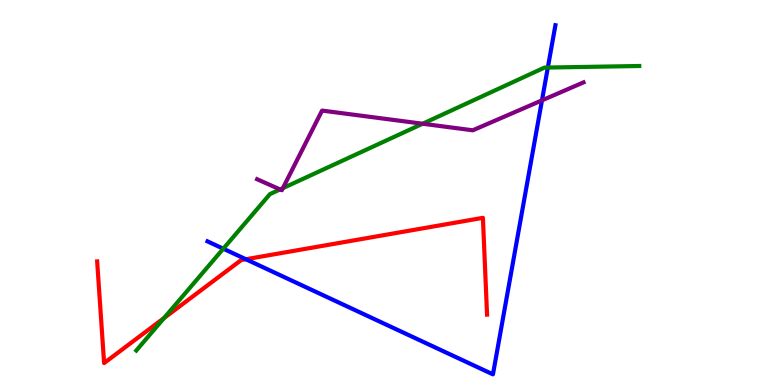[{'lines': ['blue', 'red'], 'intersections': [{'x': 3.17, 'y': 3.27}]}, {'lines': ['green', 'red'], 'intersections': [{'x': 2.12, 'y': 1.74}]}, {'lines': ['purple', 'red'], 'intersections': []}, {'lines': ['blue', 'green'], 'intersections': [{'x': 2.88, 'y': 3.54}, {'x': 7.07, 'y': 8.25}]}, {'lines': ['blue', 'purple'], 'intersections': [{'x': 6.99, 'y': 7.39}]}, {'lines': ['green', 'purple'], 'intersections': [{'x': 3.61, 'y': 5.08}, {'x': 3.65, 'y': 5.11}, {'x': 5.45, 'y': 6.79}]}]